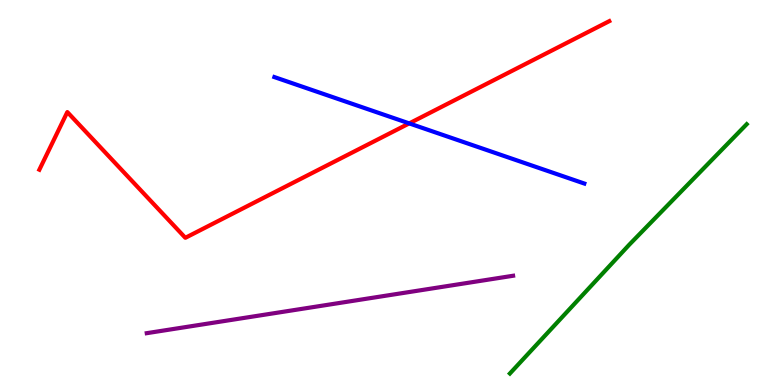[{'lines': ['blue', 'red'], 'intersections': [{'x': 5.28, 'y': 6.79}]}, {'lines': ['green', 'red'], 'intersections': []}, {'lines': ['purple', 'red'], 'intersections': []}, {'lines': ['blue', 'green'], 'intersections': []}, {'lines': ['blue', 'purple'], 'intersections': []}, {'lines': ['green', 'purple'], 'intersections': []}]